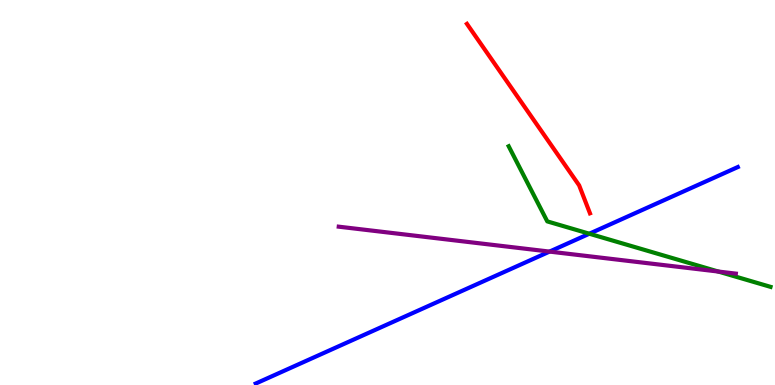[{'lines': ['blue', 'red'], 'intersections': []}, {'lines': ['green', 'red'], 'intersections': []}, {'lines': ['purple', 'red'], 'intersections': []}, {'lines': ['blue', 'green'], 'intersections': [{'x': 7.6, 'y': 3.93}]}, {'lines': ['blue', 'purple'], 'intersections': [{'x': 7.09, 'y': 3.47}]}, {'lines': ['green', 'purple'], 'intersections': [{'x': 9.27, 'y': 2.95}]}]